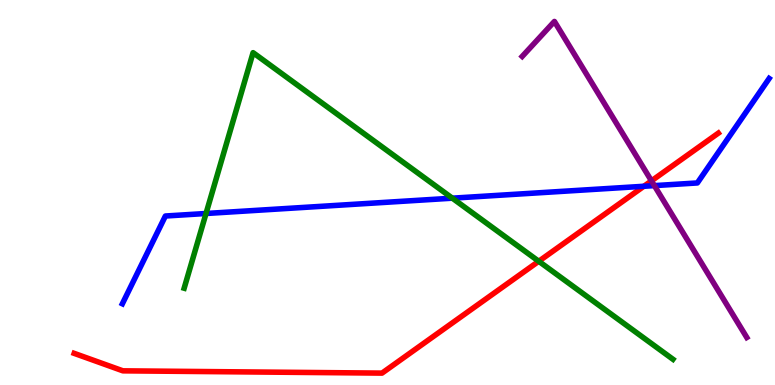[{'lines': ['blue', 'red'], 'intersections': [{'x': 8.31, 'y': 5.16}]}, {'lines': ['green', 'red'], 'intersections': [{'x': 6.95, 'y': 3.21}]}, {'lines': ['purple', 'red'], 'intersections': [{'x': 8.41, 'y': 5.3}]}, {'lines': ['blue', 'green'], 'intersections': [{'x': 2.66, 'y': 4.45}, {'x': 5.84, 'y': 4.85}]}, {'lines': ['blue', 'purple'], 'intersections': [{'x': 8.44, 'y': 5.18}]}, {'lines': ['green', 'purple'], 'intersections': []}]